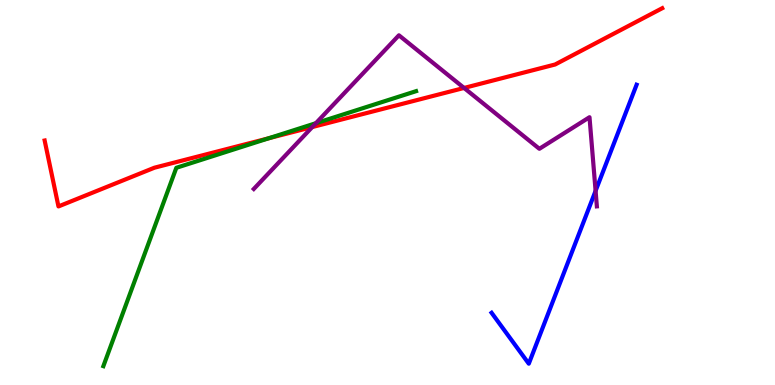[{'lines': ['blue', 'red'], 'intersections': []}, {'lines': ['green', 'red'], 'intersections': [{'x': 3.47, 'y': 6.41}]}, {'lines': ['purple', 'red'], 'intersections': [{'x': 4.03, 'y': 6.7}, {'x': 5.99, 'y': 7.72}]}, {'lines': ['blue', 'green'], 'intersections': []}, {'lines': ['blue', 'purple'], 'intersections': [{'x': 7.69, 'y': 5.04}]}, {'lines': ['green', 'purple'], 'intersections': [{'x': 4.08, 'y': 6.8}]}]